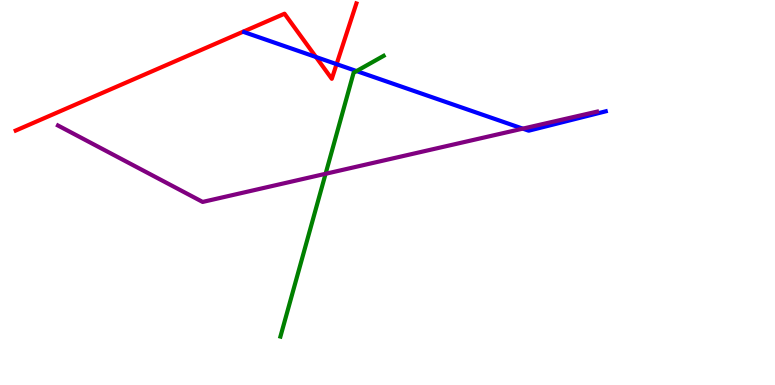[{'lines': ['blue', 'red'], 'intersections': [{'x': 4.08, 'y': 8.52}, {'x': 4.34, 'y': 8.33}]}, {'lines': ['green', 'red'], 'intersections': []}, {'lines': ['purple', 'red'], 'intersections': []}, {'lines': ['blue', 'green'], 'intersections': [{'x': 4.6, 'y': 8.15}]}, {'lines': ['blue', 'purple'], 'intersections': [{'x': 6.75, 'y': 6.66}]}, {'lines': ['green', 'purple'], 'intersections': [{'x': 4.2, 'y': 5.49}]}]